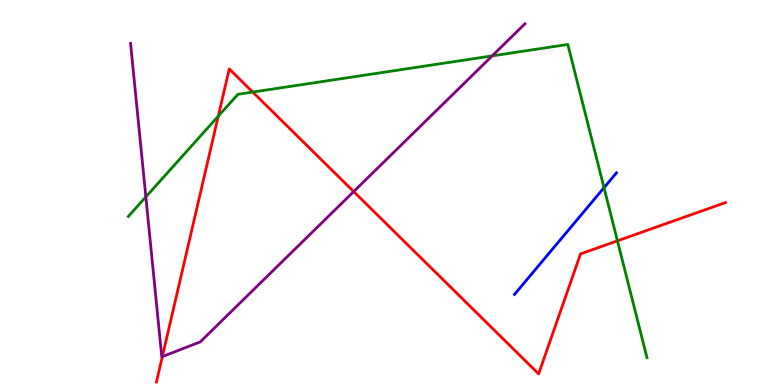[{'lines': ['blue', 'red'], 'intersections': []}, {'lines': ['green', 'red'], 'intersections': [{'x': 2.82, 'y': 6.98}, {'x': 3.26, 'y': 7.61}, {'x': 7.97, 'y': 3.74}]}, {'lines': ['purple', 'red'], 'intersections': [{'x': 2.09, 'y': 0.737}, {'x': 4.56, 'y': 5.02}]}, {'lines': ['blue', 'green'], 'intersections': [{'x': 7.79, 'y': 5.12}]}, {'lines': ['blue', 'purple'], 'intersections': []}, {'lines': ['green', 'purple'], 'intersections': [{'x': 1.88, 'y': 4.89}, {'x': 6.35, 'y': 8.55}]}]